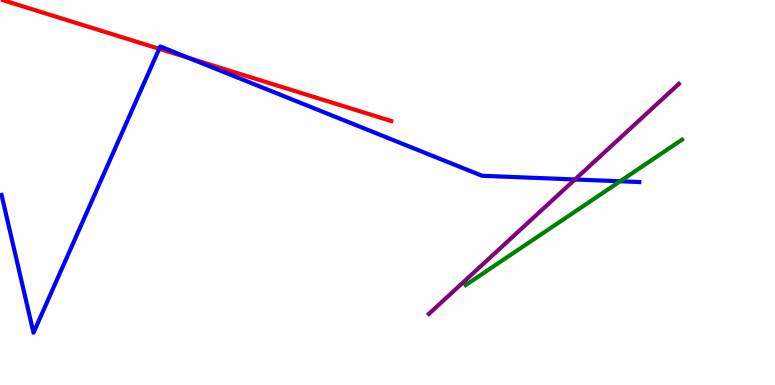[{'lines': ['blue', 'red'], 'intersections': [{'x': 2.05, 'y': 8.73}, {'x': 2.44, 'y': 8.49}]}, {'lines': ['green', 'red'], 'intersections': []}, {'lines': ['purple', 'red'], 'intersections': []}, {'lines': ['blue', 'green'], 'intersections': [{'x': 8.0, 'y': 5.29}]}, {'lines': ['blue', 'purple'], 'intersections': [{'x': 7.42, 'y': 5.34}]}, {'lines': ['green', 'purple'], 'intersections': []}]